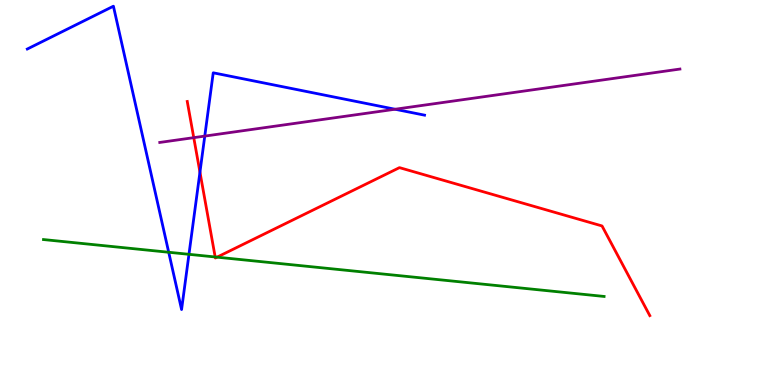[{'lines': ['blue', 'red'], 'intersections': [{'x': 2.58, 'y': 5.53}]}, {'lines': ['green', 'red'], 'intersections': [{'x': 2.78, 'y': 3.33}, {'x': 2.8, 'y': 3.32}]}, {'lines': ['purple', 'red'], 'intersections': [{'x': 2.5, 'y': 6.42}]}, {'lines': ['blue', 'green'], 'intersections': [{'x': 2.18, 'y': 3.45}, {'x': 2.44, 'y': 3.39}]}, {'lines': ['blue', 'purple'], 'intersections': [{'x': 2.64, 'y': 6.47}, {'x': 5.1, 'y': 7.16}]}, {'lines': ['green', 'purple'], 'intersections': []}]